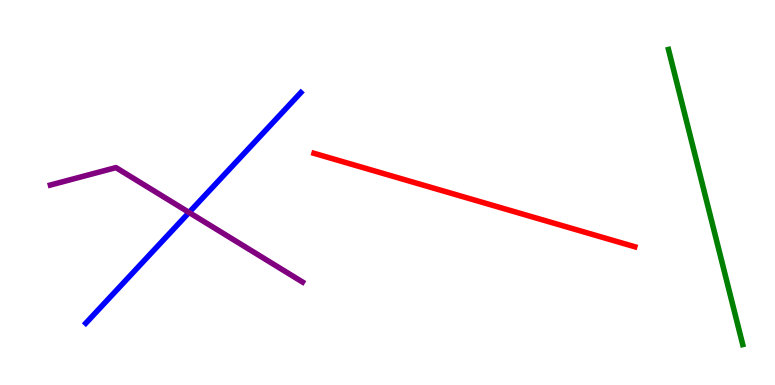[{'lines': ['blue', 'red'], 'intersections': []}, {'lines': ['green', 'red'], 'intersections': []}, {'lines': ['purple', 'red'], 'intersections': []}, {'lines': ['blue', 'green'], 'intersections': []}, {'lines': ['blue', 'purple'], 'intersections': [{'x': 2.44, 'y': 4.48}]}, {'lines': ['green', 'purple'], 'intersections': []}]